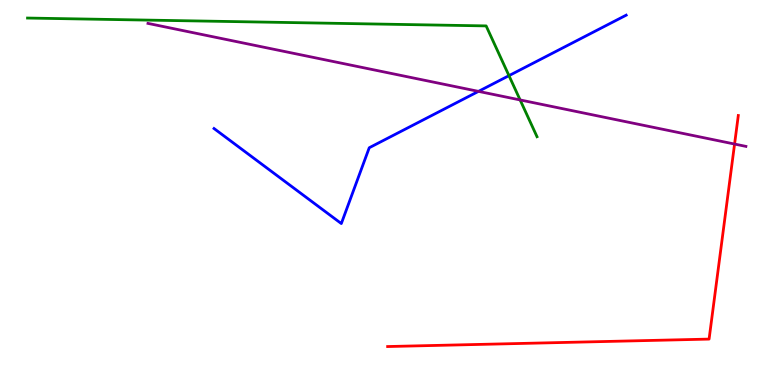[{'lines': ['blue', 'red'], 'intersections': []}, {'lines': ['green', 'red'], 'intersections': []}, {'lines': ['purple', 'red'], 'intersections': [{'x': 9.48, 'y': 6.26}]}, {'lines': ['blue', 'green'], 'intersections': [{'x': 6.57, 'y': 8.04}]}, {'lines': ['blue', 'purple'], 'intersections': [{'x': 6.17, 'y': 7.63}]}, {'lines': ['green', 'purple'], 'intersections': [{'x': 6.71, 'y': 7.4}]}]